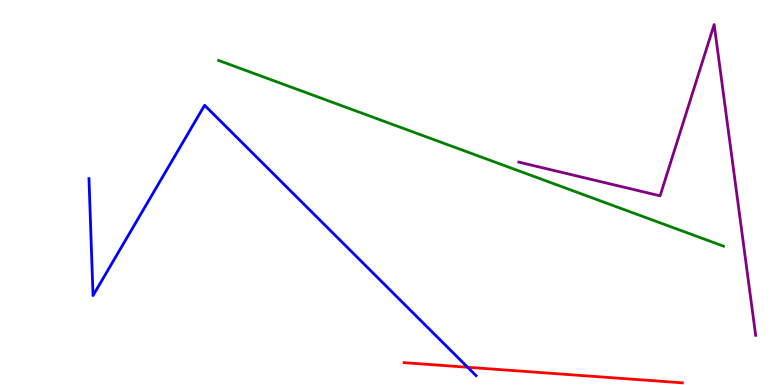[{'lines': ['blue', 'red'], 'intersections': [{'x': 6.03, 'y': 0.461}]}, {'lines': ['green', 'red'], 'intersections': []}, {'lines': ['purple', 'red'], 'intersections': []}, {'lines': ['blue', 'green'], 'intersections': []}, {'lines': ['blue', 'purple'], 'intersections': []}, {'lines': ['green', 'purple'], 'intersections': []}]